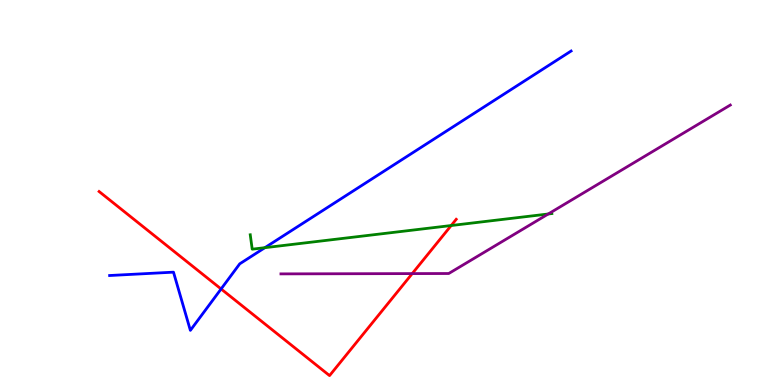[{'lines': ['blue', 'red'], 'intersections': [{'x': 2.85, 'y': 2.49}]}, {'lines': ['green', 'red'], 'intersections': [{'x': 5.82, 'y': 4.14}]}, {'lines': ['purple', 'red'], 'intersections': [{'x': 5.32, 'y': 2.89}]}, {'lines': ['blue', 'green'], 'intersections': [{'x': 3.42, 'y': 3.57}]}, {'lines': ['blue', 'purple'], 'intersections': []}, {'lines': ['green', 'purple'], 'intersections': [{'x': 7.07, 'y': 4.44}]}]